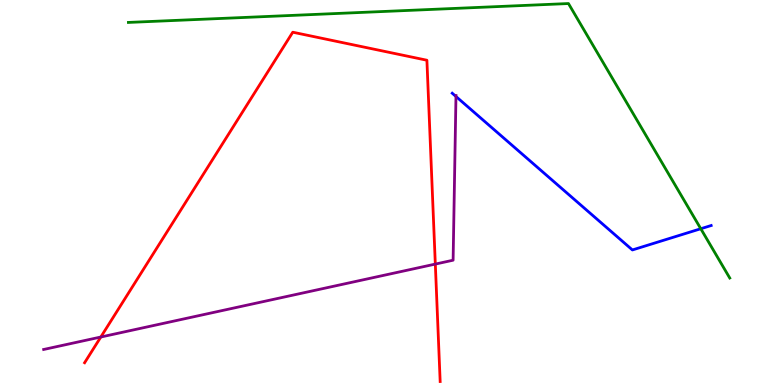[{'lines': ['blue', 'red'], 'intersections': []}, {'lines': ['green', 'red'], 'intersections': []}, {'lines': ['purple', 'red'], 'intersections': [{'x': 1.3, 'y': 1.25}, {'x': 5.62, 'y': 3.14}]}, {'lines': ['blue', 'green'], 'intersections': [{'x': 9.04, 'y': 4.06}]}, {'lines': ['blue', 'purple'], 'intersections': [{'x': 5.88, 'y': 7.49}]}, {'lines': ['green', 'purple'], 'intersections': []}]